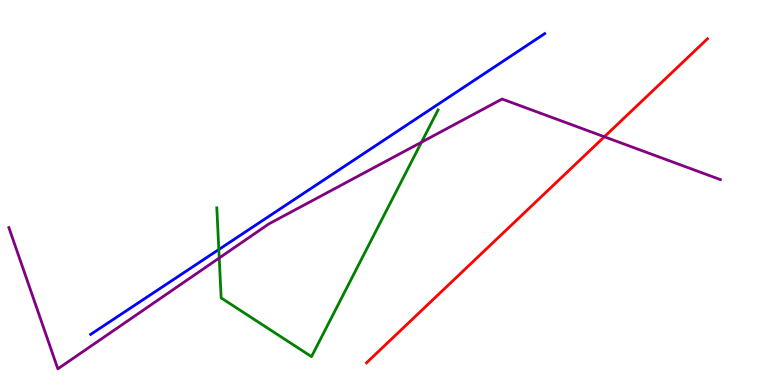[{'lines': ['blue', 'red'], 'intersections': []}, {'lines': ['green', 'red'], 'intersections': []}, {'lines': ['purple', 'red'], 'intersections': [{'x': 7.8, 'y': 6.45}]}, {'lines': ['blue', 'green'], 'intersections': [{'x': 2.82, 'y': 3.52}]}, {'lines': ['blue', 'purple'], 'intersections': []}, {'lines': ['green', 'purple'], 'intersections': [{'x': 2.83, 'y': 3.3}, {'x': 5.44, 'y': 6.31}]}]